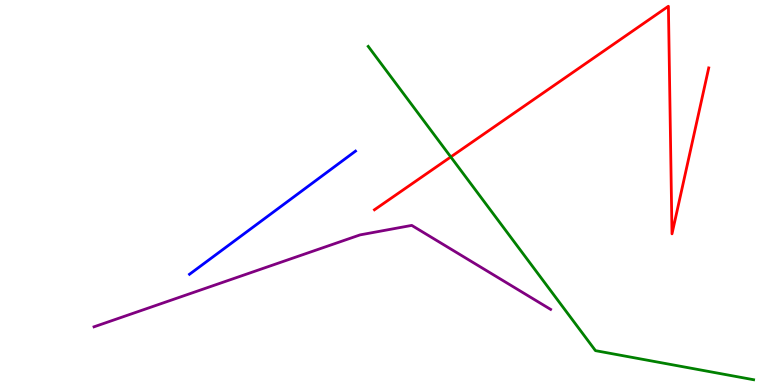[{'lines': ['blue', 'red'], 'intersections': []}, {'lines': ['green', 'red'], 'intersections': [{'x': 5.82, 'y': 5.92}]}, {'lines': ['purple', 'red'], 'intersections': []}, {'lines': ['blue', 'green'], 'intersections': []}, {'lines': ['blue', 'purple'], 'intersections': []}, {'lines': ['green', 'purple'], 'intersections': []}]